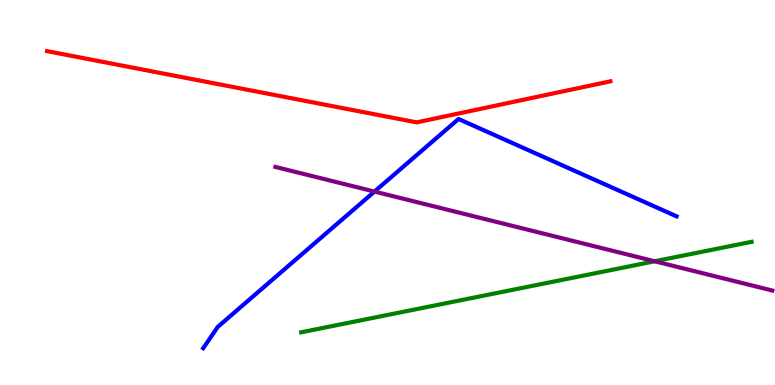[{'lines': ['blue', 'red'], 'intersections': []}, {'lines': ['green', 'red'], 'intersections': []}, {'lines': ['purple', 'red'], 'intersections': []}, {'lines': ['blue', 'green'], 'intersections': []}, {'lines': ['blue', 'purple'], 'intersections': [{'x': 4.83, 'y': 5.02}]}, {'lines': ['green', 'purple'], 'intersections': [{'x': 8.45, 'y': 3.21}]}]